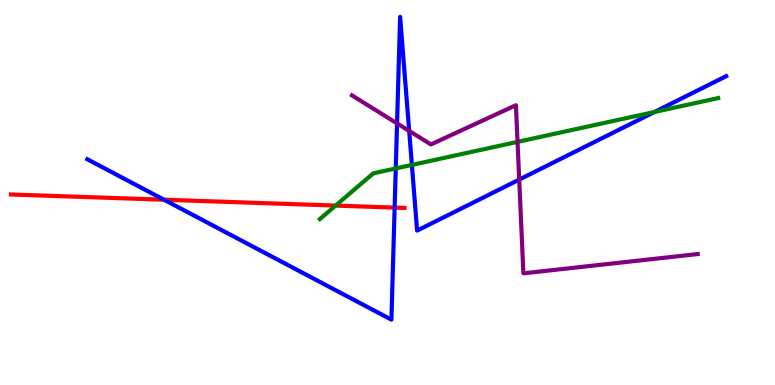[{'lines': ['blue', 'red'], 'intersections': [{'x': 2.12, 'y': 4.81}, {'x': 5.09, 'y': 4.61}]}, {'lines': ['green', 'red'], 'intersections': [{'x': 4.33, 'y': 4.66}]}, {'lines': ['purple', 'red'], 'intersections': []}, {'lines': ['blue', 'green'], 'intersections': [{'x': 5.11, 'y': 5.62}, {'x': 5.31, 'y': 5.72}, {'x': 8.45, 'y': 7.09}]}, {'lines': ['blue', 'purple'], 'intersections': [{'x': 5.12, 'y': 6.79}, {'x': 5.28, 'y': 6.6}, {'x': 6.7, 'y': 5.34}]}, {'lines': ['green', 'purple'], 'intersections': [{'x': 6.68, 'y': 6.32}]}]